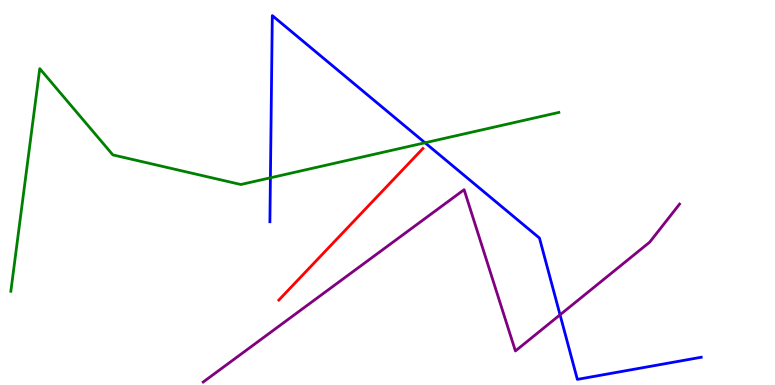[{'lines': ['blue', 'red'], 'intersections': []}, {'lines': ['green', 'red'], 'intersections': []}, {'lines': ['purple', 'red'], 'intersections': []}, {'lines': ['blue', 'green'], 'intersections': [{'x': 3.49, 'y': 5.38}, {'x': 5.48, 'y': 6.29}]}, {'lines': ['blue', 'purple'], 'intersections': [{'x': 7.23, 'y': 1.82}]}, {'lines': ['green', 'purple'], 'intersections': []}]